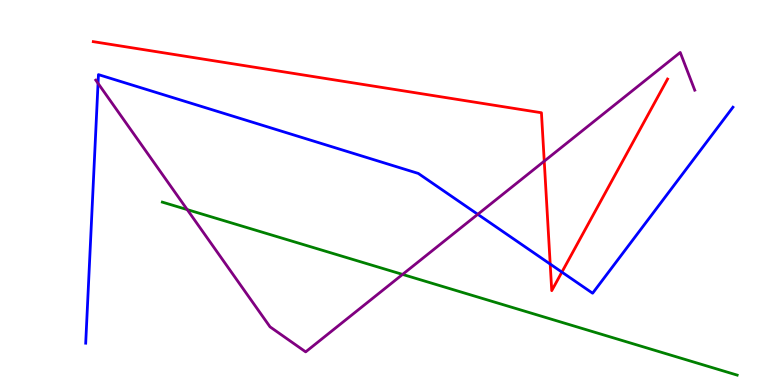[{'lines': ['blue', 'red'], 'intersections': [{'x': 7.1, 'y': 3.14}, {'x': 7.25, 'y': 2.93}]}, {'lines': ['green', 'red'], 'intersections': []}, {'lines': ['purple', 'red'], 'intersections': [{'x': 7.02, 'y': 5.81}]}, {'lines': ['blue', 'green'], 'intersections': []}, {'lines': ['blue', 'purple'], 'intersections': [{'x': 1.27, 'y': 7.84}, {'x': 6.16, 'y': 4.43}]}, {'lines': ['green', 'purple'], 'intersections': [{'x': 2.42, 'y': 4.56}, {'x': 5.19, 'y': 2.87}]}]